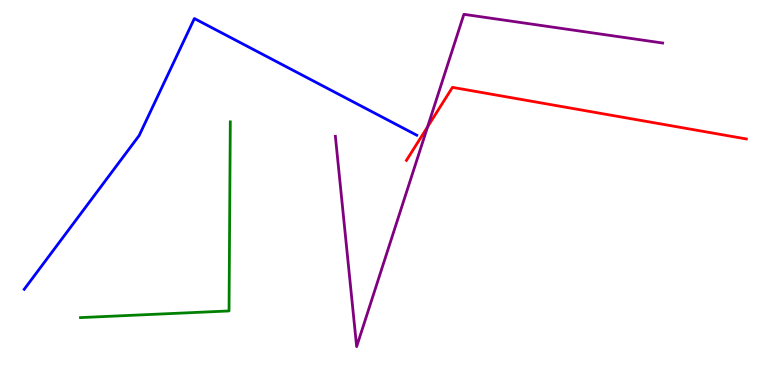[{'lines': ['blue', 'red'], 'intersections': []}, {'lines': ['green', 'red'], 'intersections': []}, {'lines': ['purple', 'red'], 'intersections': [{'x': 5.52, 'y': 6.71}]}, {'lines': ['blue', 'green'], 'intersections': []}, {'lines': ['blue', 'purple'], 'intersections': []}, {'lines': ['green', 'purple'], 'intersections': []}]